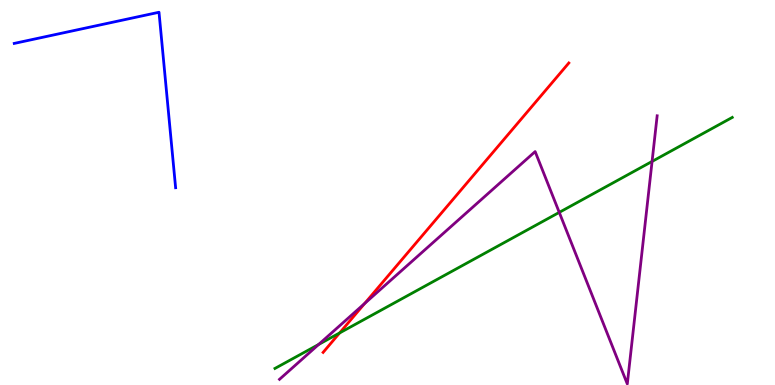[{'lines': ['blue', 'red'], 'intersections': []}, {'lines': ['green', 'red'], 'intersections': [{'x': 4.38, 'y': 1.35}]}, {'lines': ['purple', 'red'], 'intersections': [{'x': 4.7, 'y': 2.12}]}, {'lines': ['blue', 'green'], 'intersections': []}, {'lines': ['blue', 'purple'], 'intersections': []}, {'lines': ['green', 'purple'], 'intersections': [{'x': 4.11, 'y': 1.05}, {'x': 7.22, 'y': 4.48}, {'x': 8.41, 'y': 5.81}]}]